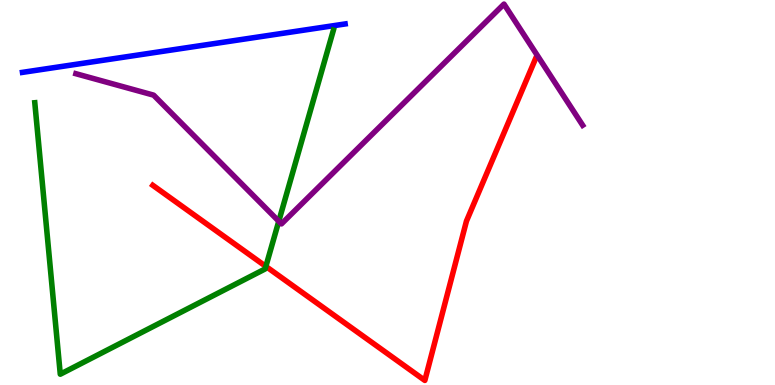[{'lines': ['blue', 'red'], 'intersections': []}, {'lines': ['green', 'red'], 'intersections': [{'x': 3.43, 'y': 3.08}]}, {'lines': ['purple', 'red'], 'intersections': []}, {'lines': ['blue', 'green'], 'intersections': []}, {'lines': ['blue', 'purple'], 'intersections': []}, {'lines': ['green', 'purple'], 'intersections': [{'x': 3.6, 'y': 4.25}]}]